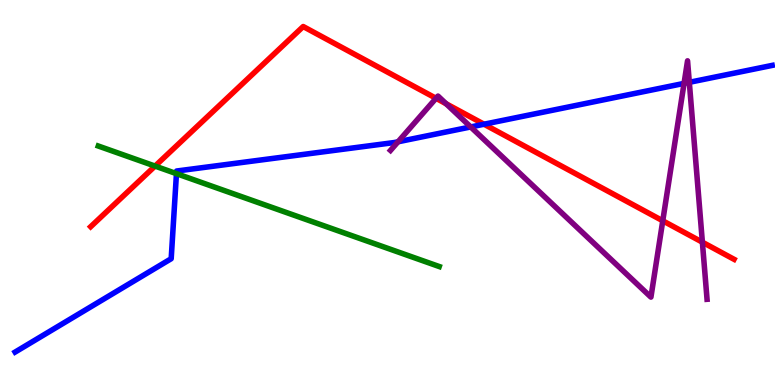[{'lines': ['blue', 'red'], 'intersections': [{'x': 6.25, 'y': 6.77}]}, {'lines': ['green', 'red'], 'intersections': [{'x': 2.0, 'y': 5.69}]}, {'lines': ['purple', 'red'], 'intersections': [{'x': 5.63, 'y': 7.45}, {'x': 5.76, 'y': 7.31}, {'x': 8.55, 'y': 4.27}, {'x': 9.06, 'y': 3.71}]}, {'lines': ['blue', 'green'], 'intersections': [{'x': 2.28, 'y': 5.49}]}, {'lines': ['blue', 'purple'], 'intersections': [{'x': 5.14, 'y': 6.32}, {'x': 6.07, 'y': 6.7}, {'x': 8.83, 'y': 7.83}, {'x': 8.89, 'y': 7.86}]}, {'lines': ['green', 'purple'], 'intersections': []}]